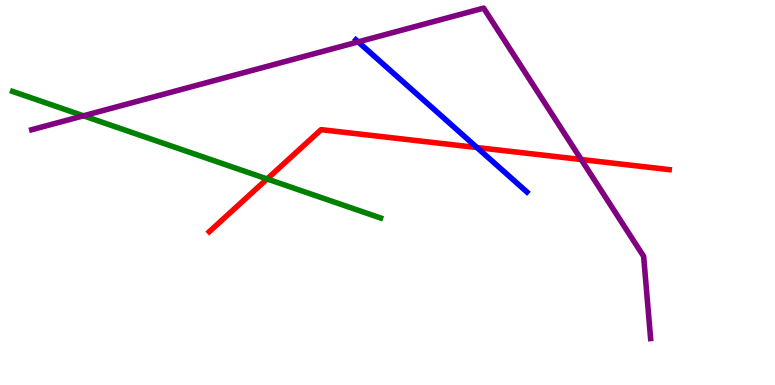[{'lines': ['blue', 'red'], 'intersections': [{'x': 6.15, 'y': 6.17}]}, {'lines': ['green', 'red'], 'intersections': [{'x': 3.45, 'y': 5.35}]}, {'lines': ['purple', 'red'], 'intersections': [{'x': 7.5, 'y': 5.86}]}, {'lines': ['blue', 'green'], 'intersections': []}, {'lines': ['blue', 'purple'], 'intersections': [{'x': 4.62, 'y': 8.91}]}, {'lines': ['green', 'purple'], 'intersections': [{'x': 1.08, 'y': 6.99}]}]